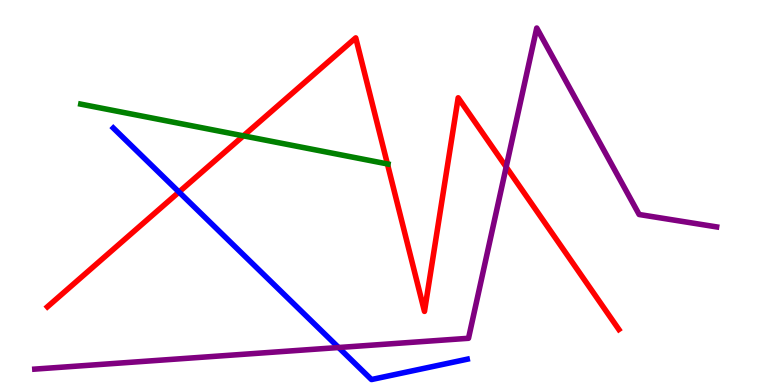[{'lines': ['blue', 'red'], 'intersections': [{'x': 2.31, 'y': 5.01}]}, {'lines': ['green', 'red'], 'intersections': [{'x': 3.14, 'y': 6.47}, {'x': 5.0, 'y': 5.74}]}, {'lines': ['purple', 'red'], 'intersections': [{'x': 6.53, 'y': 5.66}]}, {'lines': ['blue', 'green'], 'intersections': []}, {'lines': ['blue', 'purple'], 'intersections': [{'x': 4.37, 'y': 0.974}]}, {'lines': ['green', 'purple'], 'intersections': []}]